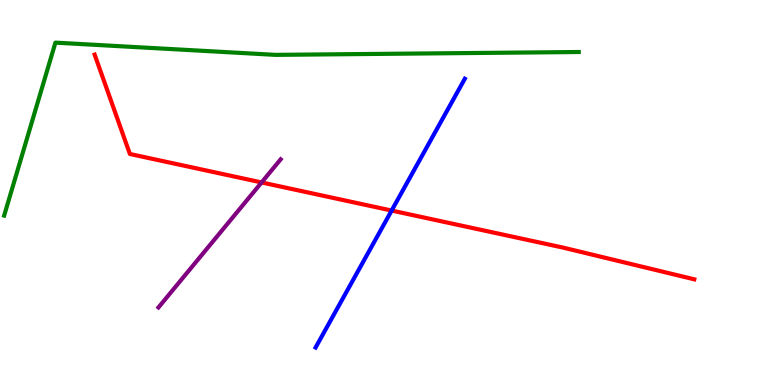[{'lines': ['blue', 'red'], 'intersections': [{'x': 5.05, 'y': 4.53}]}, {'lines': ['green', 'red'], 'intersections': []}, {'lines': ['purple', 'red'], 'intersections': [{'x': 3.38, 'y': 5.26}]}, {'lines': ['blue', 'green'], 'intersections': []}, {'lines': ['blue', 'purple'], 'intersections': []}, {'lines': ['green', 'purple'], 'intersections': []}]